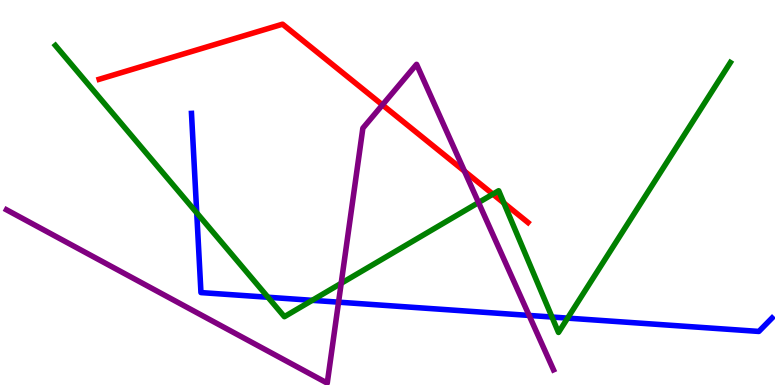[{'lines': ['blue', 'red'], 'intersections': []}, {'lines': ['green', 'red'], 'intersections': [{'x': 6.36, 'y': 4.96}, {'x': 6.5, 'y': 4.73}]}, {'lines': ['purple', 'red'], 'intersections': [{'x': 4.93, 'y': 7.28}, {'x': 5.99, 'y': 5.55}]}, {'lines': ['blue', 'green'], 'intersections': [{'x': 2.54, 'y': 4.47}, {'x': 3.46, 'y': 2.28}, {'x': 4.03, 'y': 2.2}, {'x': 7.12, 'y': 1.77}, {'x': 7.32, 'y': 1.74}]}, {'lines': ['blue', 'purple'], 'intersections': [{'x': 4.37, 'y': 2.15}, {'x': 6.83, 'y': 1.81}]}, {'lines': ['green', 'purple'], 'intersections': [{'x': 4.4, 'y': 2.64}, {'x': 6.17, 'y': 4.74}]}]